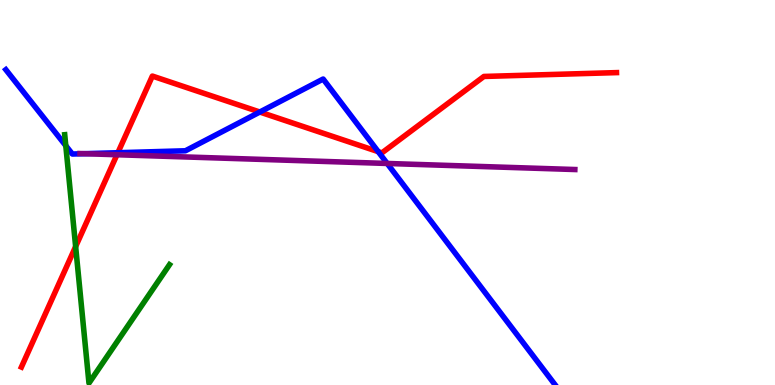[{'lines': ['blue', 'red'], 'intersections': [{'x': 1.52, 'y': 6.03}, {'x': 3.35, 'y': 7.09}, {'x': 4.88, 'y': 6.06}]}, {'lines': ['green', 'red'], 'intersections': [{'x': 0.976, 'y': 3.6}]}, {'lines': ['purple', 'red'], 'intersections': [{'x': 1.51, 'y': 5.98}]}, {'lines': ['blue', 'green'], 'intersections': [{'x': 0.849, 'y': 6.22}]}, {'lines': ['blue', 'purple'], 'intersections': [{'x': 1.09, 'y': 6.01}, {'x': 5.0, 'y': 5.75}]}, {'lines': ['green', 'purple'], 'intersections': []}]